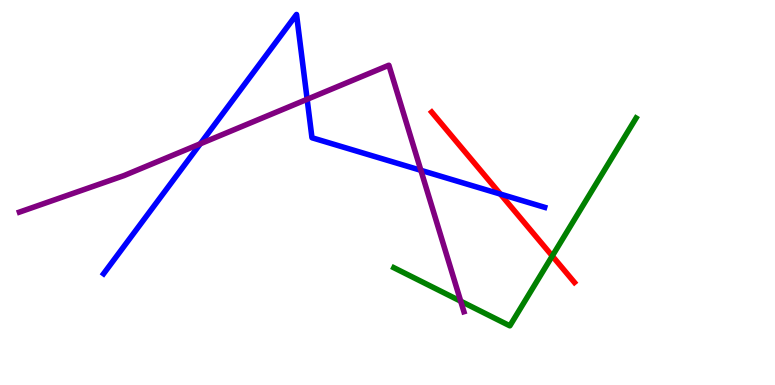[{'lines': ['blue', 'red'], 'intersections': [{'x': 6.46, 'y': 4.96}]}, {'lines': ['green', 'red'], 'intersections': [{'x': 7.13, 'y': 3.35}]}, {'lines': ['purple', 'red'], 'intersections': []}, {'lines': ['blue', 'green'], 'intersections': []}, {'lines': ['blue', 'purple'], 'intersections': [{'x': 2.58, 'y': 6.26}, {'x': 3.96, 'y': 7.42}, {'x': 5.43, 'y': 5.58}]}, {'lines': ['green', 'purple'], 'intersections': [{'x': 5.94, 'y': 2.18}]}]